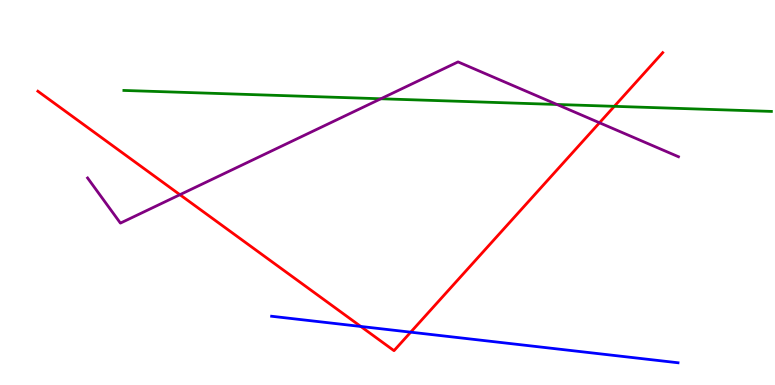[{'lines': ['blue', 'red'], 'intersections': [{'x': 4.66, 'y': 1.52}, {'x': 5.3, 'y': 1.37}]}, {'lines': ['green', 'red'], 'intersections': [{'x': 7.93, 'y': 7.24}]}, {'lines': ['purple', 'red'], 'intersections': [{'x': 2.32, 'y': 4.94}, {'x': 7.74, 'y': 6.81}]}, {'lines': ['blue', 'green'], 'intersections': []}, {'lines': ['blue', 'purple'], 'intersections': []}, {'lines': ['green', 'purple'], 'intersections': [{'x': 4.91, 'y': 7.43}, {'x': 7.19, 'y': 7.29}]}]